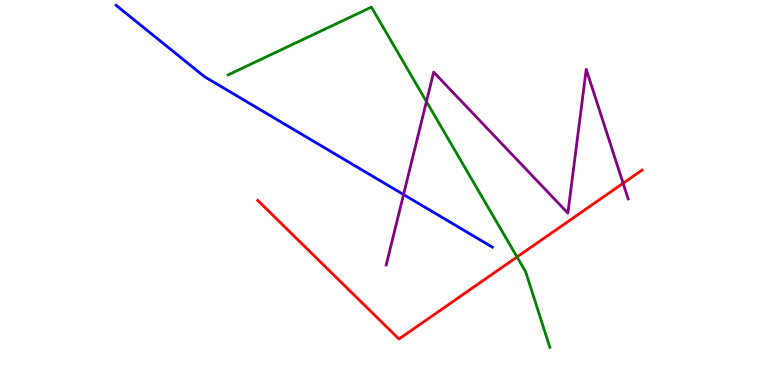[{'lines': ['blue', 'red'], 'intersections': []}, {'lines': ['green', 'red'], 'intersections': [{'x': 6.67, 'y': 3.33}]}, {'lines': ['purple', 'red'], 'intersections': [{'x': 8.04, 'y': 5.24}]}, {'lines': ['blue', 'green'], 'intersections': []}, {'lines': ['blue', 'purple'], 'intersections': [{'x': 5.21, 'y': 4.95}]}, {'lines': ['green', 'purple'], 'intersections': [{'x': 5.5, 'y': 7.36}]}]